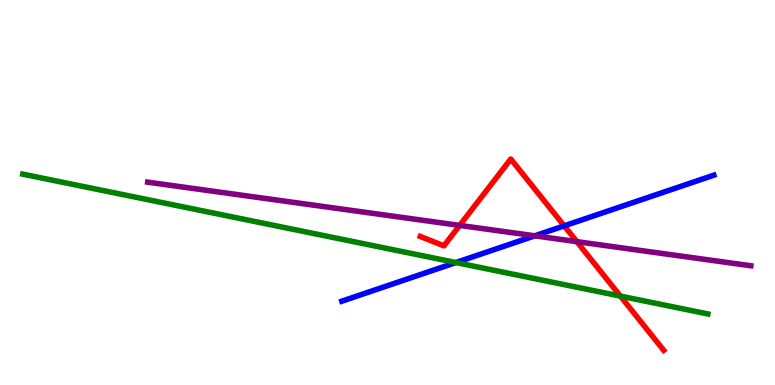[{'lines': ['blue', 'red'], 'intersections': [{'x': 7.28, 'y': 4.13}]}, {'lines': ['green', 'red'], 'intersections': [{'x': 8.0, 'y': 2.31}]}, {'lines': ['purple', 'red'], 'intersections': [{'x': 5.93, 'y': 4.15}, {'x': 7.44, 'y': 3.72}]}, {'lines': ['blue', 'green'], 'intersections': [{'x': 5.88, 'y': 3.18}]}, {'lines': ['blue', 'purple'], 'intersections': [{'x': 6.9, 'y': 3.87}]}, {'lines': ['green', 'purple'], 'intersections': []}]